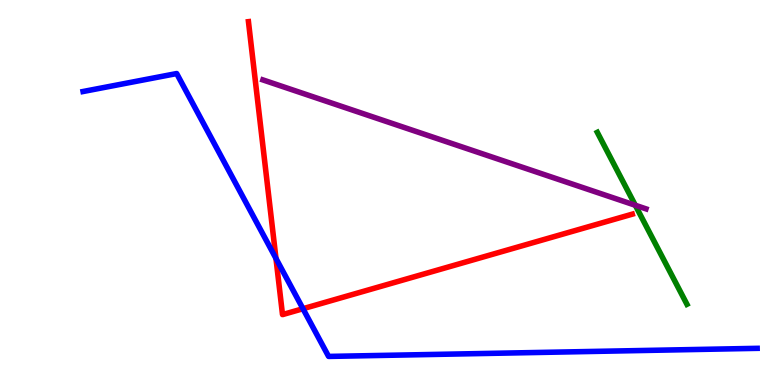[{'lines': ['blue', 'red'], 'intersections': [{'x': 3.56, 'y': 3.29}, {'x': 3.91, 'y': 1.98}]}, {'lines': ['green', 'red'], 'intersections': []}, {'lines': ['purple', 'red'], 'intersections': []}, {'lines': ['blue', 'green'], 'intersections': []}, {'lines': ['blue', 'purple'], 'intersections': []}, {'lines': ['green', 'purple'], 'intersections': [{'x': 8.2, 'y': 4.67}]}]